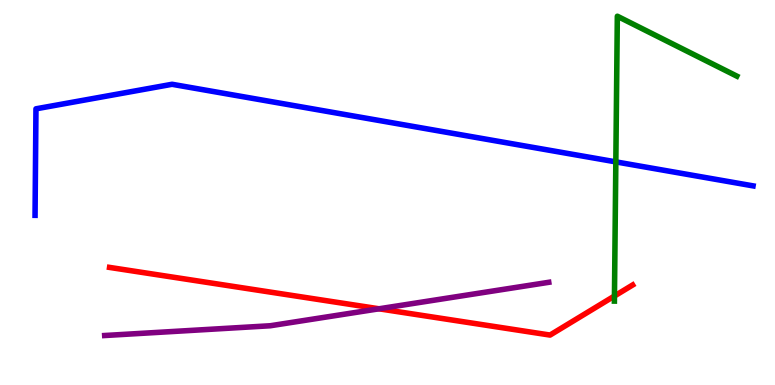[{'lines': ['blue', 'red'], 'intersections': []}, {'lines': ['green', 'red'], 'intersections': [{'x': 7.93, 'y': 2.31}]}, {'lines': ['purple', 'red'], 'intersections': [{'x': 4.89, 'y': 1.98}]}, {'lines': ['blue', 'green'], 'intersections': [{'x': 7.95, 'y': 5.8}]}, {'lines': ['blue', 'purple'], 'intersections': []}, {'lines': ['green', 'purple'], 'intersections': []}]